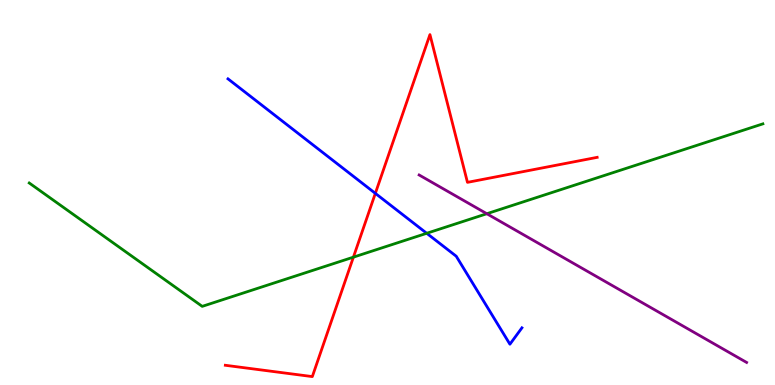[{'lines': ['blue', 'red'], 'intersections': [{'x': 4.84, 'y': 4.98}]}, {'lines': ['green', 'red'], 'intersections': [{'x': 4.56, 'y': 3.32}]}, {'lines': ['purple', 'red'], 'intersections': []}, {'lines': ['blue', 'green'], 'intersections': [{'x': 5.51, 'y': 3.94}]}, {'lines': ['blue', 'purple'], 'intersections': []}, {'lines': ['green', 'purple'], 'intersections': [{'x': 6.28, 'y': 4.45}]}]